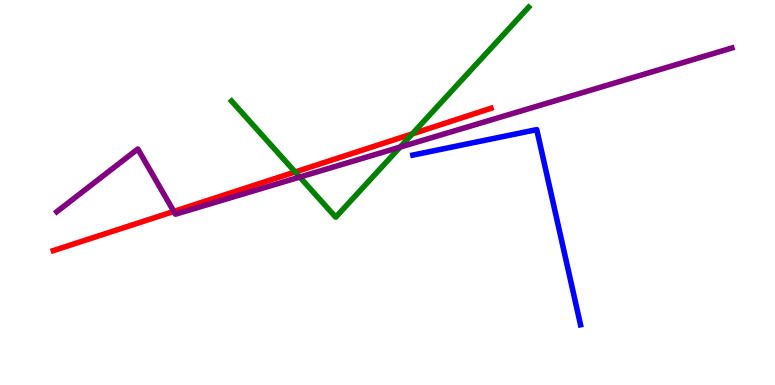[{'lines': ['blue', 'red'], 'intersections': []}, {'lines': ['green', 'red'], 'intersections': [{'x': 3.81, 'y': 5.53}, {'x': 5.32, 'y': 6.52}]}, {'lines': ['purple', 'red'], 'intersections': [{'x': 2.24, 'y': 4.51}]}, {'lines': ['blue', 'green'], 'intersections': []}, {'lines': ['blue', 'purple'], 'intersections': []}, {'lines': ['green', 'purple'], 'intersections': [{'x': 3.87, 'y': 5.4}, {'x': 5.16, 'y': 6.18}]}]